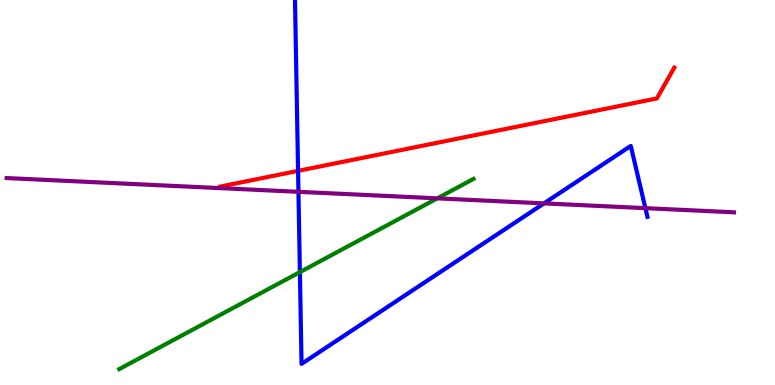[{'lines': ['blue', 'red'], 'intersections': [{'x': 3.85, 'y': 5.56}]}, {'lines': ['green', 'red'], 'intersections': []}, {'lines': ['purple', 'red'], 'intersections': []}, {'lines': ['blue', 'green'], 'intersections': [{'x': 3.87, 'y': 2.93}]}, {'lines': ['blue', 'purple'], 'intersections': [{'x': 3.85, 'y': 5.02}, {'x': 7.02, 'y': 4.72}, {'x': 8.33, 'y': 4.59}]}, {'lines': ['green', 'purple'], 'intersections': [{'x': 5.64, 'y': 4.85}]}]